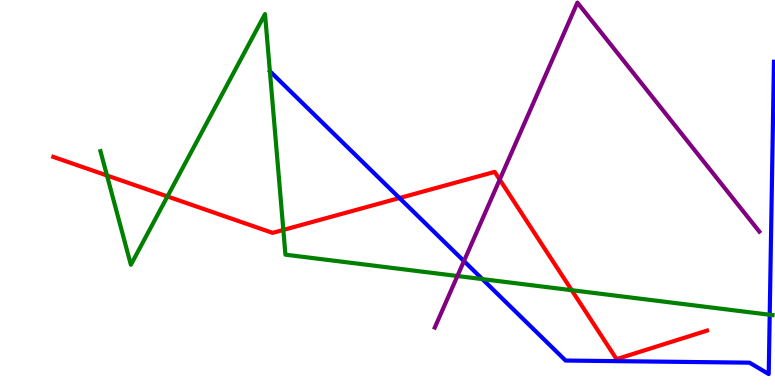[{'lines': ['blue', 'red'], 'intersections': [{'x': 5.15, 'y': 4.86}]}, {'lines': ['green', 'red'], 'intersections': [{'x': 1.38, 'y': 5.44}, {'x': 2.16, 'y': 4.9}, {'x': 3.66, 'y': 4.03}, {'x': 7.38, 'y': 2.46}]}, {'lines': ['purple', 'red'], 'intersections': [{'x': 6.45, 'y': 5.33}]}, {'lines': ['blue', 'green'], 'intersections': [{'x': 6.22, 'y': 2.75}, {'x': 9.93, 'y': 1.82}]}, {'lines': ['blue', 'purple'], 'intersections': [{'x': 5.99, 'y': 3.22}]}, {'lines': ['green', 'purple'], 'intersections': [{'x': 5.9, 'y': 2.83}]}]